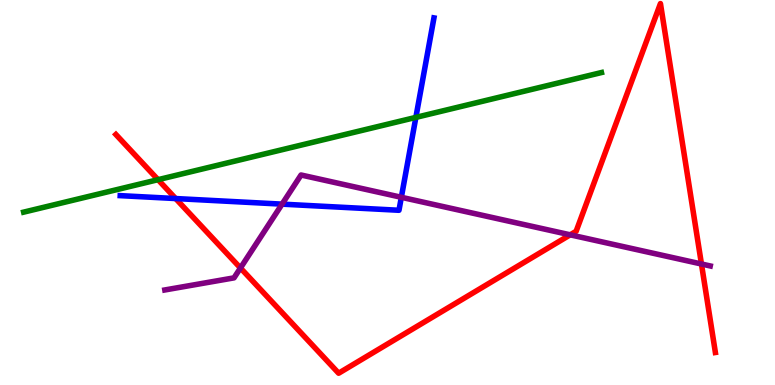[{'lines': ['blue', 'red'], 'intersections': [{'x': 2.27, 'y': 4.84}]}, {'lines': ['green', 'red'], 'intersections': [{'x': 2.04, 'y': 5.33}]}, {'lines': ['purple', 'red'], 'intersections': [{'x': 3.1, 'y': 3.04}, {'x': 7.36, 'y': 3.9}, {'x': 9.05, 'y': 3.14}]}, {'lines': ['blue', 'green'], 'intersections': [{'x': 5.37, 'y': 6.95}]}, {'lines': ['blue', 'purple'], 'intersections': [{'x': 3.64, 'y': 4.7}, {'x': 5.18, 'y': 4.88}]}, {'lines': ['green', 'purple'], 'intersections': []}]